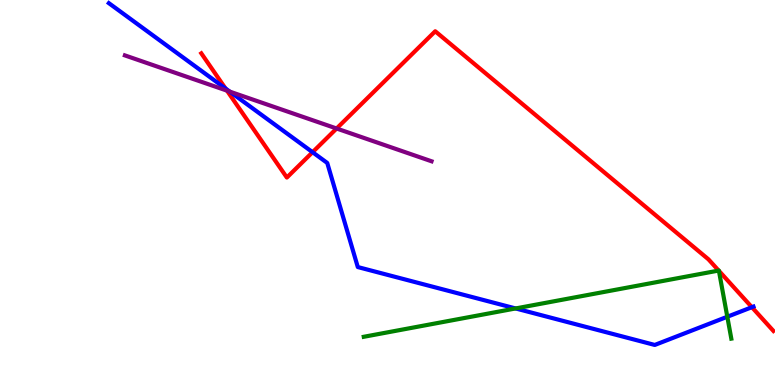[{'lines': ['blue', 'red'], 'intersections': [{'x': 2.91, 'y': 7.7}, {'x': 4.03, 'y': 6.05}, {'x': 9.7, 'y': 2.02}]}, {'lines': ['green', 'red'], 'intersections': [{'x': 9.27, 'y': 2.97}, {'x': 9.28, 'y': 2.96}]}, {'lines': ['purple', 'red'], 'intersections': [{'x': 2.93, 'y': 7.65}, {'x': 4.34, 'y': 6.66}]}, {'lines': ['blue', 'green'], 'intersections': [{'x': 6.65, 'y': 1.99}, {'x': 9.38, 'y': 1.77}]}, {'lines': ['blue', 'purple'], 'intersections': [{'x': 2.96, 'y': 7.62}]}, {'lines': ['green', 'purple'], 'intersections': []}]